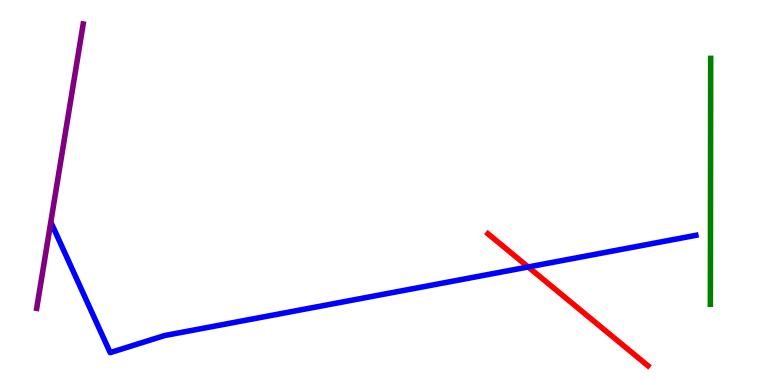[{'lines': ['blue', 'red'], 'intersections': [{'x': 6.82, 'y': 3.07}]}, {'lines': ['green', 'red'], 'intersections': []}, {'lines': ['purple', 'red'], 'intersections': []}, {'lines': ['blue', 'green'], 'intersections': []}, {'lines': ['blue', 'purple'], 'intersections': []}, {'lines': ['green', 'purple'], 'intersections': []}]